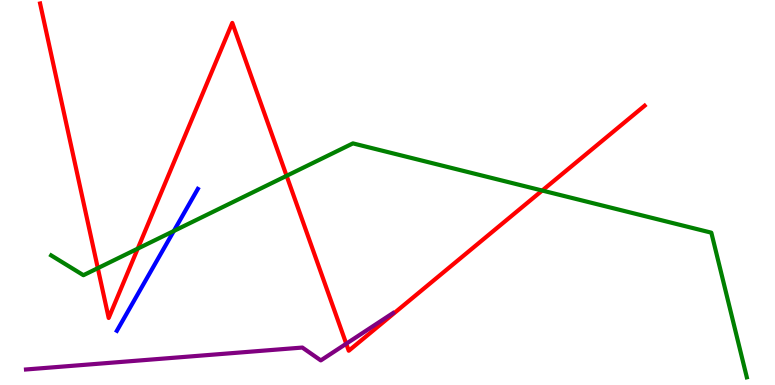[{'lines': ['blue', 'red'], 'intersections': []}, {'lines': ['green', 'red'], 'intersections': [{'x': 1.26, 'y': 3.04}, {'x': 1.78, 'y': 3.54}, {'x': 3.7, 'y': 5.43}, {'x': 7.0, 'y': 5.05}]}, {'lines': ['purple', 'red'], 'intersections': [{'x': 4.47, 'y': 1.07}]}, {'lines': ['blue', 'green'], 'intersections': [{'x': 2.24, 'y': 4.0}]}, {'lines': ['blue', 'purple'], 'intersections': []}, {'lines': ['green', 'purple'], 'intersections': []}]